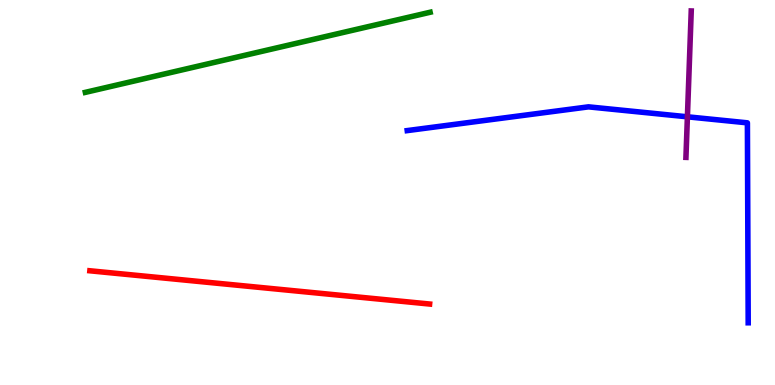[{'lines': ['blue', 'red'], 'intersections': []}, {'lines': ['green', 'red'], 'intersections': []}, {'lines': ['purple', 'red'], 'intersections': []}, {'lines': ['blue', 'green'], 'intersections': []}, {'lines': ['blue', 'purple'], 'intersections': [{'x': 8.87, 'y': 6.97}]}, {'lines': ['green', 'purple'], 'intersections': []}]